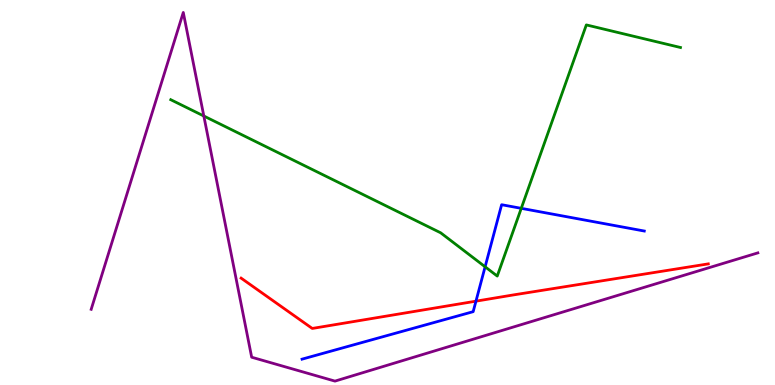[{'lines': ['blue', 'red'], 'intersections': [{'x': 6.14, 'y': 2.18}]}, {'lines': ['green', 'red'], 'intersections': []}, {'lines': ['purple', 'red'], 'intersections': []}, {'lines': ['blue', 'green'], 'intersections': [{'x': 6.26, 'y': 3.07}, {'x': 6.73, 'y': 4.59}]}, {'lines': ['blue', 'purple'], 'intersections': []}, {'lines': ['green', 'purple'], 'intersections': [{'x': 2.63, 'y': 6.99}]}]